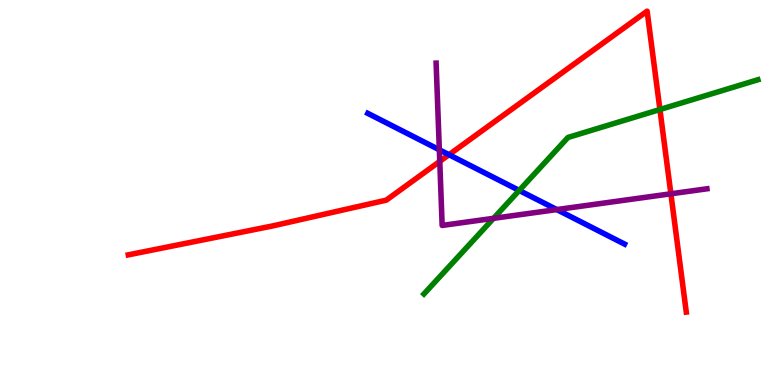[{'lines': ['blue', 'red'], 'intersections': [{'x': 5.79, 'y': 5.98}]}, {'lines': ['green', 'red'], 'intersections': [{'x': 8.52, 'y': 7.16}]}, {'lines': ['purple', 'red'], 'intersections': [{'x': 5.67, 'y': 5.81}, {'x': 8.66, 'y': 4.97}]}, {'lines': ['blue', 'green'], 'intersections': [{'x': 6.7, 'y': 5.05}]}, {'lines': ['blue', 'purple'], 'intersections': [{'x': 5.67, 'y': 6.11}, {'x': 7.18, 'y': 4.56}]}, {'lines': ['green', 'purple'], 'intersections': [{'x': 6.37, 'y': 4.33}]}]